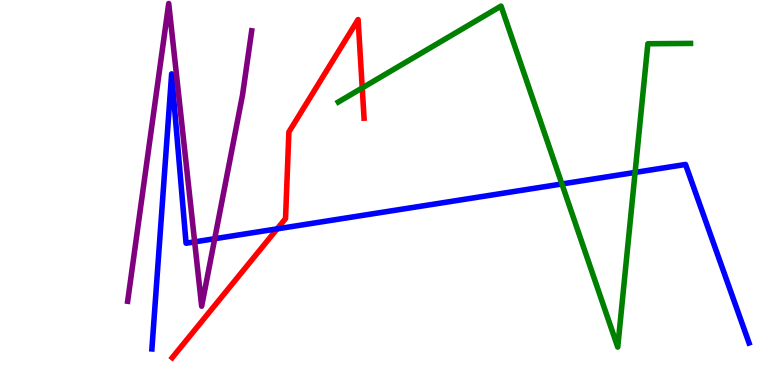[{'lines': ['blue', 'red'], 'intersections': [{'x': 3.58, 'y': 4.06}]}, {'lines': ['green', 'red'], 'intersections': [{'x': 4.67, 'y': 7.72}]}, {'lines': ['purple', 'red'], 'intersections': []}, {'lines': ['blue', 'green'], 'intersections': [{'x': 7.25, 'y': 5.22}, {'x': 8.19, 'y': 5.52}]}, {'lines': ['blue', 'purple'], 'intersections': [{'x': 2.51, 'y': 3.72}, {'x': 2.77, 'y': 3.8}]}, {'lines': ['green', 'purple'], 'intersections': []}]